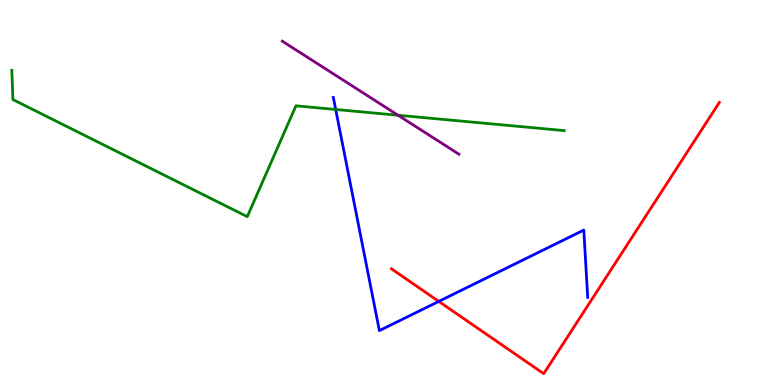[{'lines': ['blue', 'red'], 'intersections': [{'x': 5.66, 'y': 2.17}]}, {'lines': ['green', 'red'], 'intersections': []}, {'lines': ['purple', 'red'], 'intersections': []}, {'lines': ['blue', 'green'], 'intersections': [{'x': 4.33, 'y': 7.16}]}, {'lines': ['blue', 'purple'], 'intersections': []}, {'lines': ['green', 'purple'], 'intersections': [{'x': 5.14, 'y': 7.01}]}]